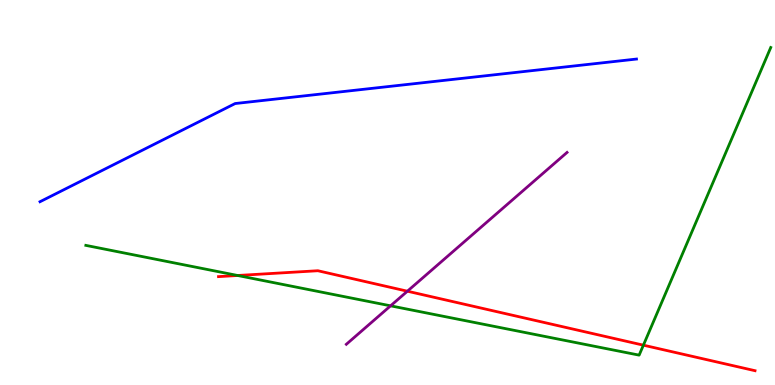[{'lines': ['blue', 'red'], 'intersections': []}, {'lines': ['green', 'red'], 'intersections': [{'x': 3.07, 'y': 2.84}, {'x': 8.3, 'y': 1.03}]}, {'lines': ['purple', 'red'], 'intersections': [{'x': 5.26, 'y': 2.44}]}, {'lines': ['blue', 'green'], 'intersections': []}, {'lines': ['blue', 'purple'], 'intersections': []}, {'lines': ['green', 'purple'], 'intersections': [{'x': 5.04, 'y': 2.06}]}]